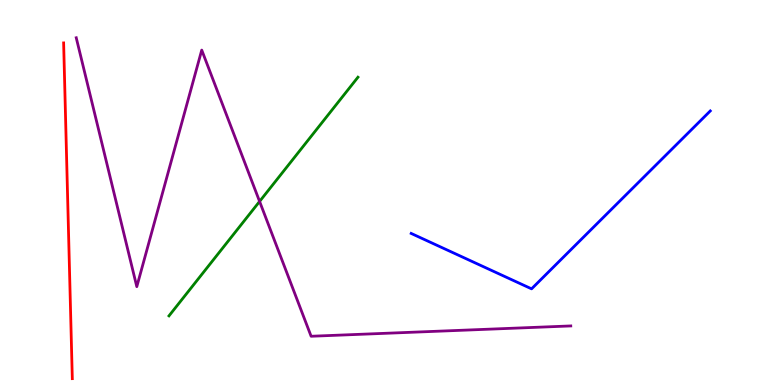[{'lines': ['blue', 'red'], 'intersections': []}, {'lines': ['green', 'red'], 'intersections': []}, {'lines': ['purple', 'red'], 'intersections': []}, {'lines': ['blue', 'green'], 'intersections': []}, {'lines': ['blue', 'purple'], 'intersections': []}, {'lines': ['green', 'purple'], 'intersections': [{'x': 3.35, 'y': 4.77}]}]